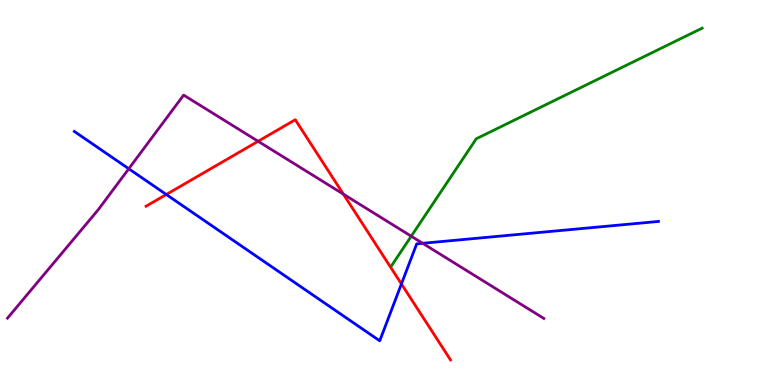[{'lines': ['blue', 'red'], 'intersections': [{'x': 2.15, 'y': 4.95}, {'x': 5.18, 'y': 2.62}]}, {'lines': ['green', 'red'], 'intersections': []}, {'lines': ['purple', 'red'], 'intersections': [{'x': 3.33, 'y': 6.33}, {'x': 4.43, 'y': 4.96}]}, {'lines': ['blue', 'green'], 'intersections': []}, {'lines': ['blue', 'purple'], 'intersections': [{'x': 1.66, 'y': 5.62}, {'x': 5.45, 'y': 3.68}]}, {'lines': ['green', 'purple'], 'intersections': [{'x': 5.31, 'y': 3.86}]}]